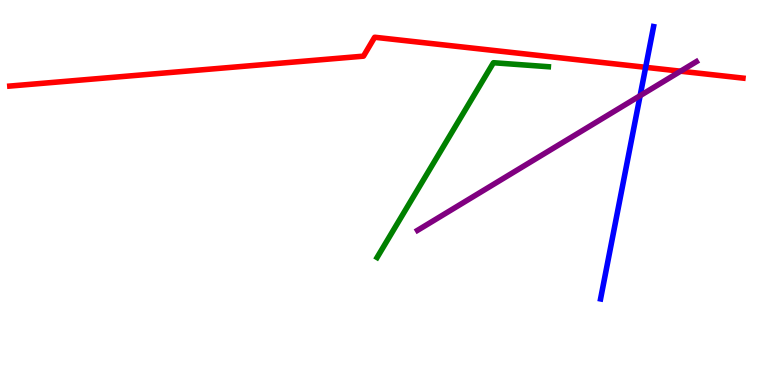[{'lines': ['blue', 'red'], 'intersections': [{'x': 8.33, 'y': 8.25}]}, {'lines': ['green', 'red'], 'intersections': []}, {'lines': ['purple', 'red'], 'intersections': [{'x': 8.78, 'y': 8.15}]}, {'lines': ['blue', 'green'], 'intersections': []}, {'lines': ['blue', 'purple'], 'intersections': [{'x': 8.26, 'y': 7.52}]}, {'lines': ['green', 'purple'], 'intersections': []}]